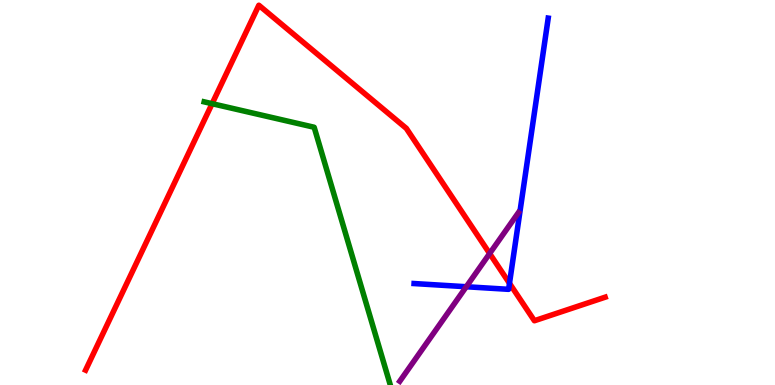[{'lines': ['blue', 'red'], 'intersections': [{'x': 6.57, 'y': 2.64}]}, {'lines': ['green', 'red'], 'intersections': [{'x': 2.74, 'y': 7.31}]}, {'lines': ['purple', 'red'], 'intersections': [{'x': 6.32, 'y': 3.42}]}, {'lines': ['blue', 'green'], 'intersections': []}, {'lines': ['blue', 'purple'], 'intersections': [{'x': 6.02, 'y': 2.55}]}, {'lines': ['green', 'purple'], 'intersections': []}]